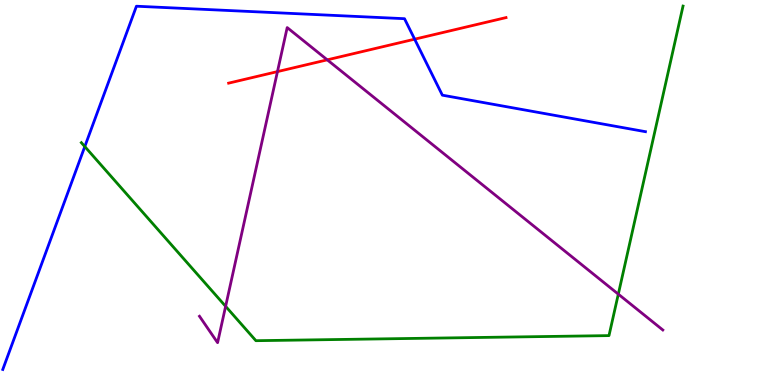[{'lines': ['blue', 'red'], 'intersections': [{'x': 5.35, 'y': 8.98}]}, {'lines': ['green', 'red'], 'intersections': []}, {'lines': ['purple', 'red'], 'intersections': [{'x': 3.58, 'y': 8.14}, {'x': 4.22, 'y': 8.45}]}, {'lines': ['blue', 'green'], 'intersections': [{'x': 1.09, 'y': 6.19}]}, {'lines': ['blue', 'purple'], 'intersections': []}, {'lines': ['green', 'purple'], 'intersections': [{'x': 2.91, 'y': 2.04}, {'x': 7.98, 'y': 2.36}]}]